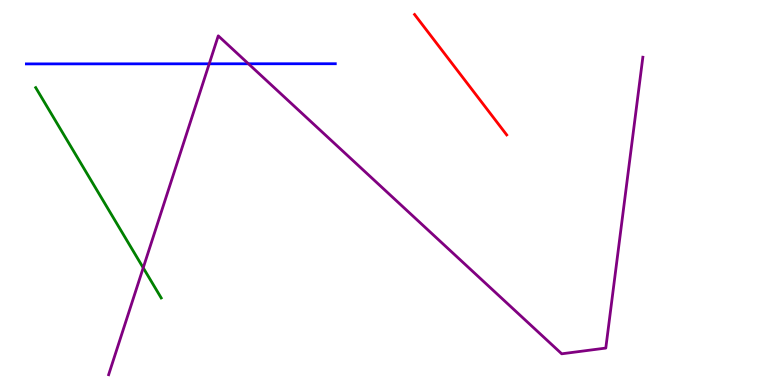[{'lines': ['blue', 'red'], 'intersections': []}, {'lines': ['green', 'red'], 'intersections': []}, {'lines': ['purple', 'red'], 'intersections': []}, {'lines': ['blue', 'green'], 'intersections': []}, {'lines': ['blue', 'purple'], 'intersections': [{'x': 2.7, 'y': 8.34}, {'x': 3.21, 'y': 8.34}]}, {'lines': ['green', 'purple'], 'intersections': [{'x': 1.85, 'y': 3.04}]}]